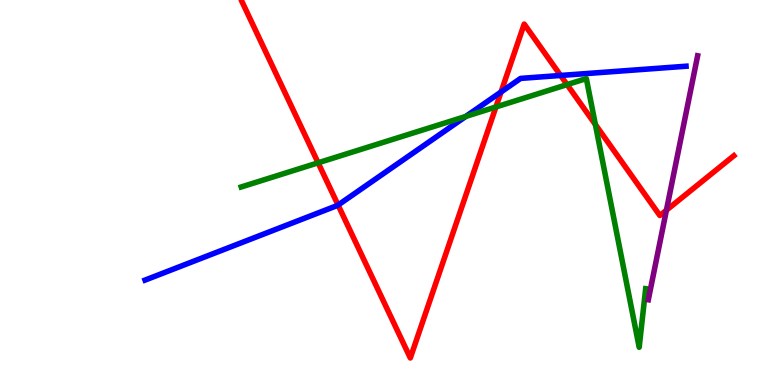[{'lines': ['blue', 'red'], 'intersections': [{'x': 4.36, 'y': 4.67}, {'x': 6.47, 'y': 7.61}, {'x': 7.23, 'y': 8.04}]}, {'lines': ['green', 'red'], 'intersections': [{'x': 4.1, 'y': 5.77}, {'x': 6.4, 'y': 7.22}, {'x': 7.32, 'y': 7.8}, {'x': 7.68, 'y': 6.77}]}, {'lines': ['purple', 'red'], 'intersections': [{'x': 8.6, 'y': 4.54}]}, {'lines': ['blue', 'green'], 'intersections': [{'x': 6.01, 'y': 6.98}]}, {'lines': ['blue', 'purple'], 'intersections': []}, {'lines': ['green', 'purple'], 'intersections': []}]